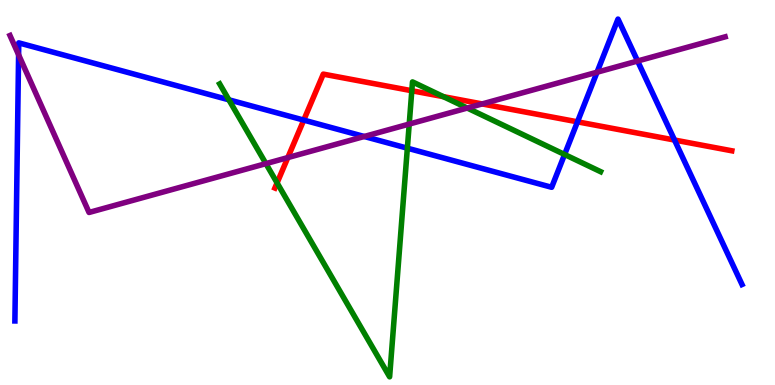[{'lines': ['blue', 'red'], 'intersections': [{'x': 3.92, 'y': 6.88}, {'x': 7.45, 'y': 6.84}, {'x': 8.7, 'y': 6.36}]}, {'lines': ['green', 'red'], 'intersections': [{'x': 3.58, 'y': 5.25}, {'x': 5.31, 'y': 7.64}, {'x': 5.72, 'y': 7.49}]}, {'lines': ['purple', 'red'], 'intersections': [{'x': 3.71, 'y': 5.91}, {'x': 6.22, 'y': 7.3}]}, {'lines': ['blue', 'green'], 'intersections': [{'x': 2.95, 'y': 7.41}, {'x': 5.26, 'y': 6.15}, {'x': 7.29, 'y': 5.99}]}, {'lines': ['blue', 'purple'], 'intersections': [{'x': 0.24, 'y': 8.58}, {'x': 4.7, 'y': 6.45}, {'x': 7.7, 'y': 8.12}, {'x': 8.23, 'y': 8.42}]}, {'lines': ['green', 'purple'], 'intersections': [{'x': 3.43, 'y': 5.75}, {'x': 5.28, 'y': 6.78}, {'x': 6.03, 'y': 7.19}]}]